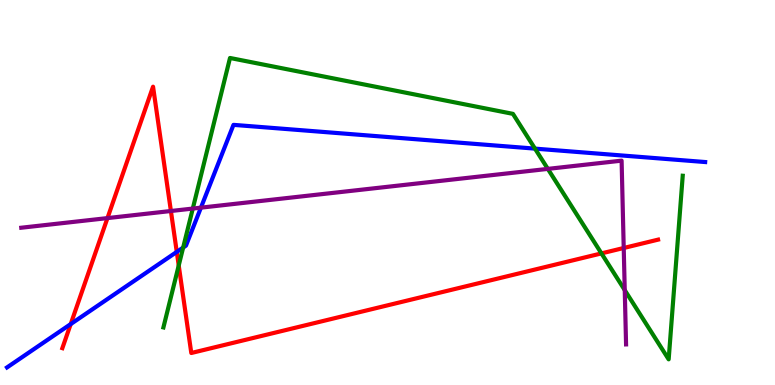[{'lines': ['blue', 'red'], 'intersections': [{'x': 0.912, 'y': 1.58}, {'x': 2.28, 'y': 3.46}]}, {'lines': ['green', 'red'], 'intersections': [{'x': 2.31, 'y': 3.1}, {'x': 7.76, 'y': 3.42}]}, {'lines': ['purple', 'red'], 'intersections': [{'x': 1.39, 'y': 4.34}, {'x': 2.21, 'y': 4.52}, {'x': 8.05, 'y': 3.56}]}, {'lines': ['blue', 'green'], 'intersections': [{'x': 2.36, 'y': 3.57}, {'x': 6.9, 'y': 6.14}]}, {'lines': ['blue', 'purple'], 'intersections': [{'x': 2.59, 'y': 4.61}]}, {'lines': ['green', 'purple'], 'intersections': [{'x': 2.49, 'y': 4.58}, {'x': 7.07, 'y': 5.61}, {'x': 8.06, 'y': 2.46}]}]